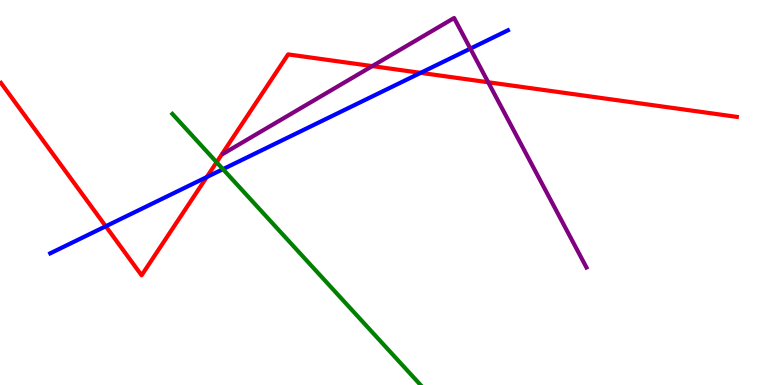[{'lines': ['blue', 'red'], 'intersections': [{'x': 1.36, 'y': 4.12}, {'x': 2.67, 'y': 5.4}, {'x': 5.43, 'y': 8.11}]}, {'lines': ['green', 'red'], 'intersections': [{'x': 2.79, 'y': 5.79}]}, {'lines': ['purple', 'red'], 'intersections': [{'x': 4.8, 'y': 8.28}, {'x': 6.3, 'y': 7.86}]}, {'lines': ['blue', 'green'], 'intersections': [{'x': 2.88, 'y': 5.61}]}, {'lines': ['blue', 'purple'], 'intersections': [{'x': 6.07, 'y': 8.74}]}, {'lines': ['green', 'purple'], 'intersections': []}]